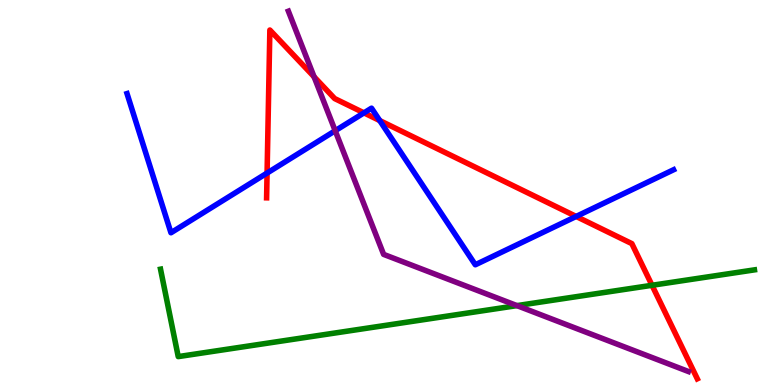[{'lines': ['blue', 'red'], 'intersections': [{'x': 3.45, 'y': 5.51}, {'x': 4.7, 'y': 7.07}, {'x': 4.9, 'y': 6.87}, {'x': 7.43, 'y': 4.38}]}, {'lines': ['green', 'red'], 'intersections': [{'x': 8.41, 'y': 2.59}]}, {'lines': ['purple', 'red'], 'intersections': [{'x': 4.05, 'y': 8.01}]}, {'lines': ['blue', 'green'], 'intersections': []}, {'lines': ['blue', 'purple'], 'intersections': [{'x': 4.33, 'y': 6.6}]}, {'lines': ['green', 'purple'], 'intersections': [{'x': 6.67, 'y': 2.06}]}]